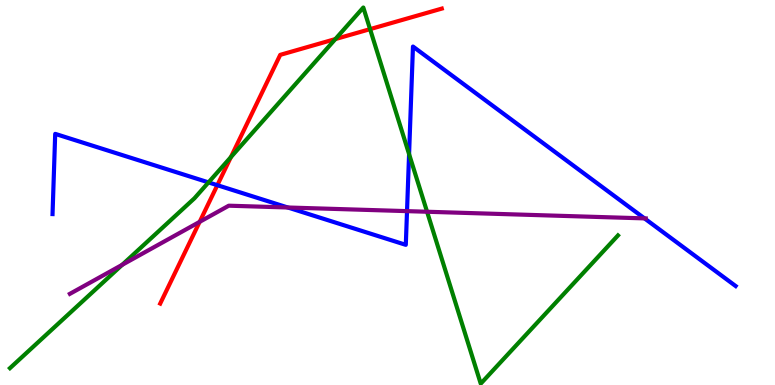[{'lines': ['blue', 'red'], 'intersections': [{'x': 2.8, 'y': 5.19}]}, {'lines': ['green', 'red'], 'intersections': [{'x': 2.98, 'y': 5.92}, {'x': 4.33, 'y': 8.99}, {'x': 4.78, 'y': 9.24}]}, {'lines': ['purple', 'red'], 'intersections': [{'x': 2.58, 'y': 4.24}]}, {'lines': ['blue', 'green'], 'intersections': [{'x': 2.69, 'y': 5.26}, {'x': 5.28, 'y': 6.0}]}, {'lines': ['blue', 'purple'], 'intersections': [{'x': 3.71, 'y': 4.61}, {'x': 5.25, 'y': 4.52}, {'x': 8.32, 'y': 4.33}]}, {'lines': ['green', 'purple'], 'intersections': [{'x': 1.58, 'y': 3.12}, {'x': 5.51, 'y': 4.5}]}]